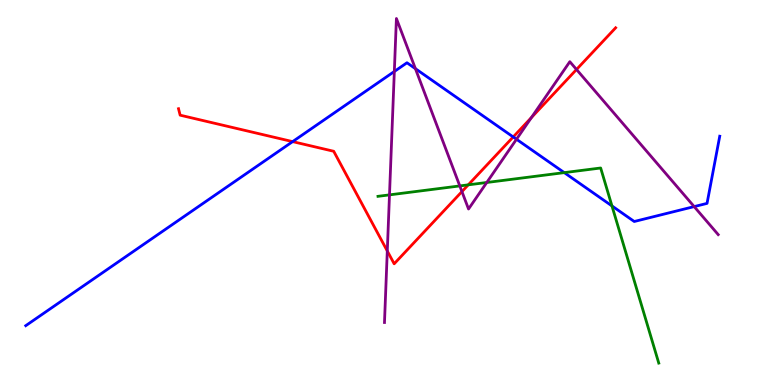[{'lines': ['blue', 'red'], 'intersections': [{'x': 3.78, 'y': 6.32}, {'x': 6.62, 'y': 6.44}]}, {'lines': ['green', 'red'], 'intersections': [{'x': 6.04, 'y': 5.2}]}, {'lines': ['purple', 'red'], 'intersections': [{'x': 5.0, 'y': 3.48}, {'x': 5.96, 'y': 5.02}, {'x': 6.86, 'y': 6.95}, {'x': 7.44, 'y': 8.2}]}, {'lines': ['blue', 'green'], 'intersections': [{'x': 7.28, 'y': 5.52}, {'x': 7.9, 'y': 4.65}]}, {'lines': ['blue', 'purple'], 'intersections': [{'x': 5.09, 'y': 8.14}, {'x': 5.36, 'y': 8.22}, {'x': 6.66, 'y': 6.38}, {'x': 8.96, 'y': 4.63}]}, {'lines': ['green', 'purple'], 'intersections': [{'x': 5.03, 'y': 4.94}, {'x': 5.93, 'y': 5.17}, {'x': 6.28, 'y': 5.26}]}]